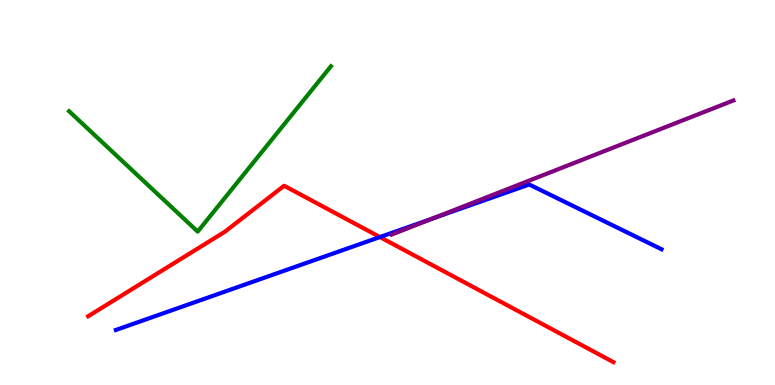[{'lines': ['blue', 'red'], 'intersections': [{'x': 4.9, 'y': 3.84}]}, {'lines': ['green', 'red'], 'intersections': []}, {'lines': ['purple', 'red'], 'intersections': []}, {'lines': ['blue', 'green'], 'intersections': []}, {'lines': ['blue', 'purple'], 'intersections': [{'x': 5.59, 'y': 4.33}]}, {'lines': ['green', 'purple'], 'intersections': []}]